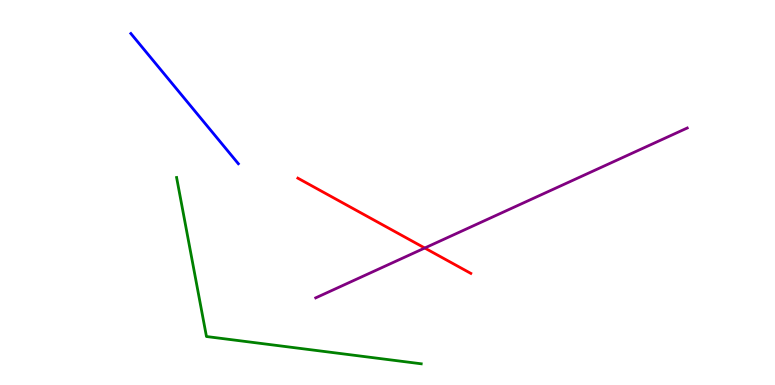[{'lines': ['blue', 'red'], 'intersections': []}, {'lines': ['green', 'red'], 'intersections': []}, {'lines': ['purple', 'red'], 'intersections': [{'x': 5.48, 'y': 3.56}]}, {'lines': ['blue', 'green'], 'intersections': []}, {'lines': ['blue', 'purple'], 'intersections': []}, {'lines': ['green', 'purple'], 'intersections': []}]